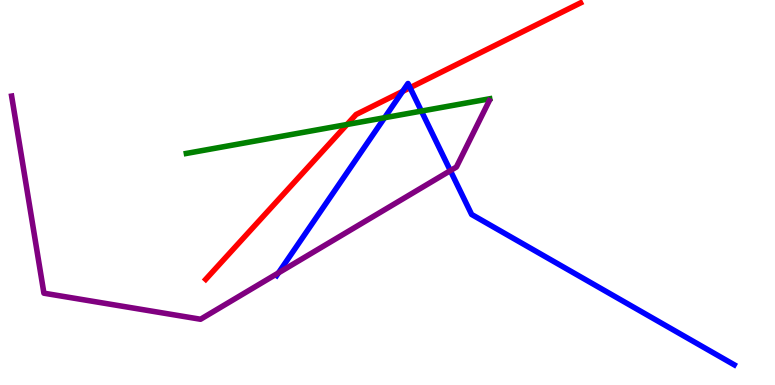[{'lines': ['blue', 'red'], 'intersections': [{'x': 5.19, 'y': 7.63}, {'x': 5.29, 'y': 7.72}]}, {'lines': ['green', 'red'], 'intersections': [{'x': 4.48, 'y': 6.77}]}, {'lines': ['purple', 'red'], 'intersections': []}, {'lines': ['blue', 'green'], 'intersections': [{'x': 4.96, 'y': 6.94}, {'x': 5.44, 'y': 7.11}]}, {'lines': ['blue', 'purple'], 'intersections': [{'x': 3.59, 'y': 2.91}, {'x': 5.81, 'y': 5.57}]}, {'lines': ['green', 'purple'], 'intersections': []}]